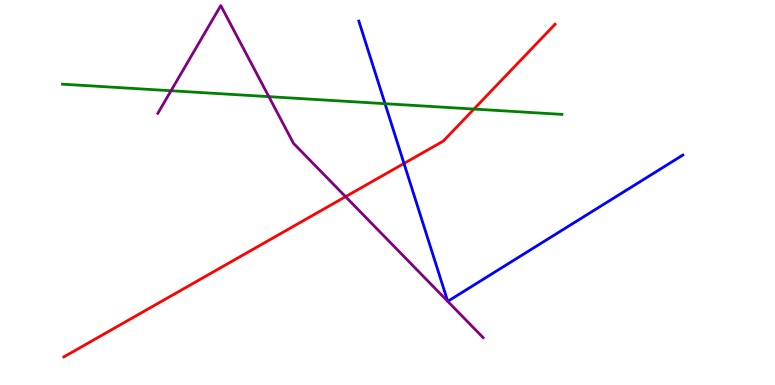[{'lines': ['blue', 'red'], 'intersections': [{'x': 5.21, 'y': 5.75}]}, {'lines': ['green', 'red'], 'intersections': [{'x': 6.12, 'y': 7.17}]}, {'lines': ['purple', 'red'], 'intersections': [{'x': 4.46, 'y': 4.89}]}, {'lines': ['blue', 'green'], 'intersections': [{'x': 4.97, 'y': 7.31}]}, {'lines': ['blue', 'purple'], 'intersections': [{'x': 5.78, 'y': 2.17}, {'x': 5.78, 'y': 2.17}]}, {'lines': ['green', 'purple'], 'intersections': [{'x': 2.21, 'y': 7.64}, {'x': 3.47, 'y': 7.49}]}]